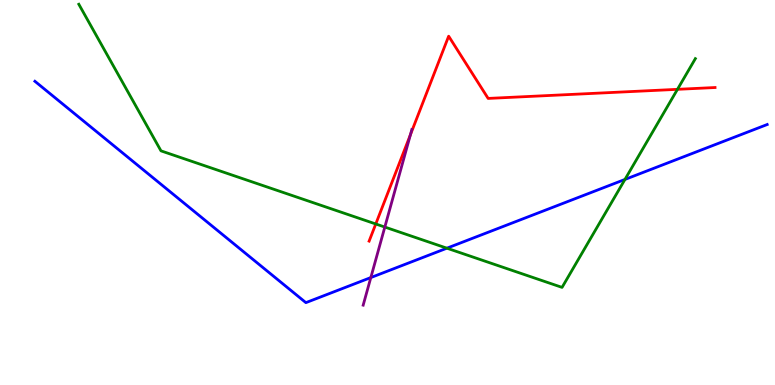[{'lines': ['blue', 'red'], 'intersections': []}, {'lines': ['green', 'red'], 'intersections': [{'x': 4.85, 'y': 4.18}, {'x': 8.74, 'y': 7.68}]}, {'lines': ['purple', 'red'], 'intersections': [{'x': 5.3, 'y': 6.5}]}, {'lines': ['blue', 'green'], 'intersections': [{'x': 5.77, 'y': 3.55}, {'x': 8.06, 'y': 5.34}]}, {'lines': ['blue', 'purple'], 'intersections': [{'x': 4.78, 'y': 2.79}]}, {'lines': ['green', 'purple'], 'intersections': [{'x': 4.97, 'y': 4.1}]}]